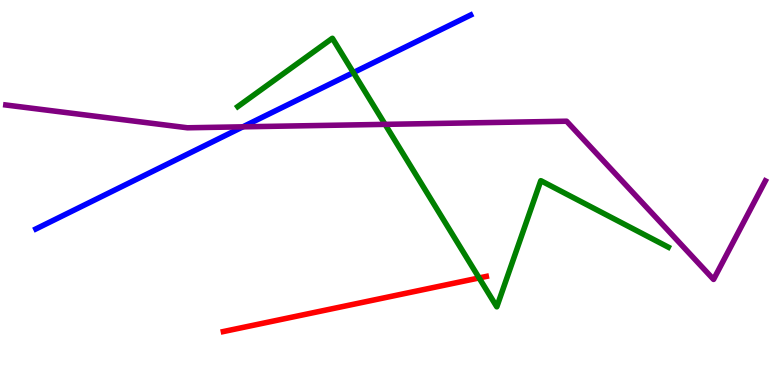[{'lines': ['blue', 'red'], 'intersections': []}, {'lines': ['green', 'red'], 'intersections': [{'x': 6.18, 'y': 2.78}]}, {'lines': ['purple', 'red'], 'intersections': []}, {'lines': ['blue', 'green'], 'intersections': [{'x': 4.56, 'y': 8.11}]}, {'lines': ['blue', 'purple'], 'intersections': [{'x': 3.13, 'y': 6.71}]}, {'lines': ['green', 'purple'], 'intersections': [{'x': 4.97, 'y': 6.77}]}]